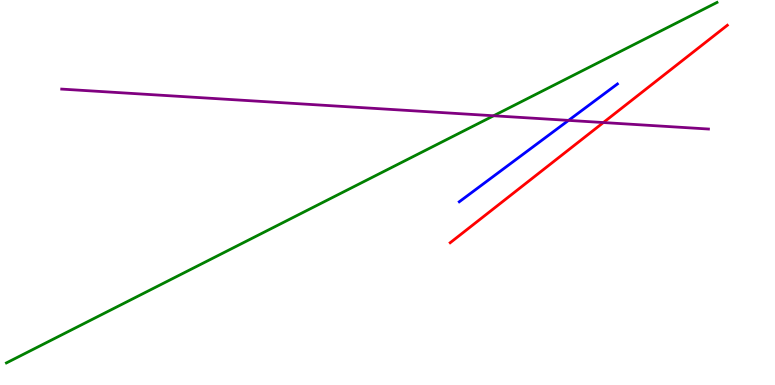[{'lines': ['blue', 'red'], 'intersections': []}, {'lines': ['green', 'red'], 'intersections': []}, {'lines': ['purple', 'red'], 'intersections': [{'x': 7.79, 'y': 6.82}]}, {'lines': ['blue', 'green'], 'intersections': []}, {'lines': ['blue', 'purple'], 'intersections': [{'x': 7.34, 'y': 6.87}]}, {'lines': ['green', 'purple'], 'intersections': [{'x': 6.37, 'y': 6.99}]}]